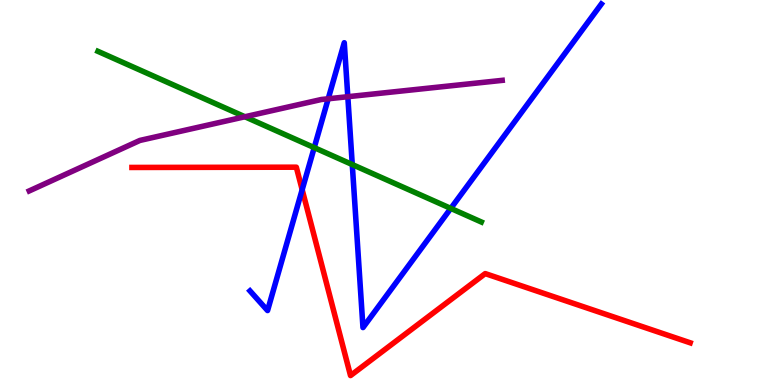[{'lines': ['blue', 'red'], 'intersections': [{'x': 3.9, 'y': 5.07}]}, {'lines': ['green', 'red'], 'intersections': []}, {'lines': ['purple', 'red'], 'intersections': []}, {'lines': ['blue', 'green'], 'intersections': [{'x': 4.05, 'y': 6.17}, {'x': 4.55, 'y': 5.73}, {'x': 5.82, 'y': 4.59}]}, {'lines': ['blue', 'purple'], 'intersections': [{'x': 4.24, 'y': 7.43}, {'x': 4.49, 'y': 7.49}]}, {'lines': ['green', 'purple'], 'intersections': [{'x': 3.16, 'y': 6.97}]}]